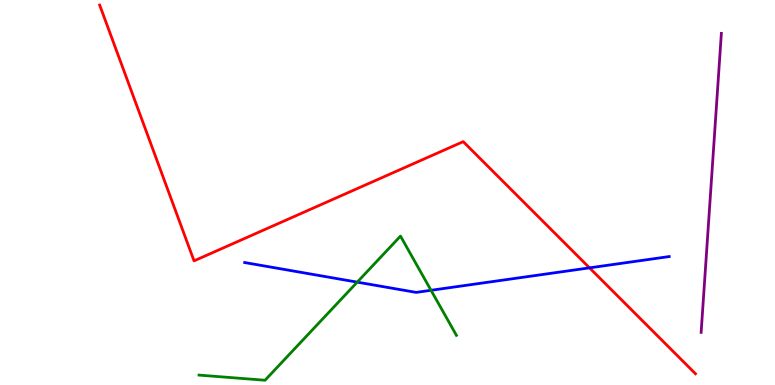[{'lines': ['blue', 'red'], 'intersections': [{'x': 7.61, 'y': 3.04}]}, {'lines': ['green', 'red'], 'intersections': []}, {'lines': ['purple', 'red'], 'intersections': []}, {'lines': ['blue', 'green'], 'intersections': [{'x': 4.61, 'y': 2.67}, {'x': 5.56, 'y': 2.46}]}, {'lines': ['blue', 'purple'], 'intersections': []}, {'lines': ['green', 'purple'], 'intersections': []}]